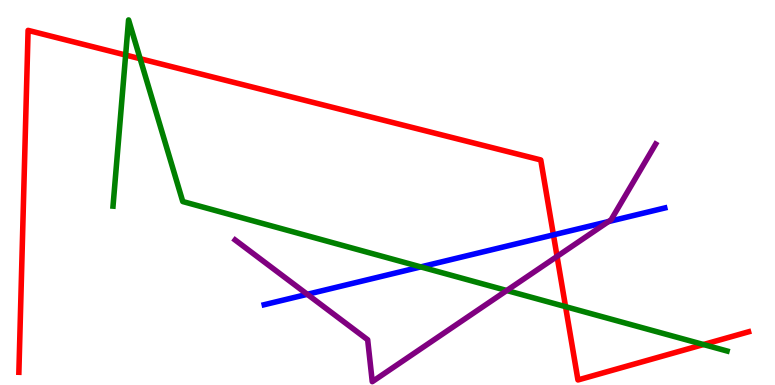[{'lines': ['blue', 'red'], 'intersections': [{'x': 7.14, 'y': 3.9}]}, {'lines': ['green', 'red'], 'intersections': [{'x': 1.62, 'y': 8.57}, {'x': 1.81, 'y': 8.48}, {'x': 7.3, 'y': 2.03}, {'x': 9.08, 'y': 1.05}]}, {'lines': ['purple', 'red'], 'intersections': [{'x': 7.19, 'y': 3.34}]}, {'lines': ['blue', 'green'], 'intersections': [{'x': 5.43, 'y': 3.07}]}, {'lines': ['blue', 'purple'], 'intersections': [{'x': 3.97, 'y': 2.36}, {'x': 7.85, 'y': 4.24}]}, {'lines': ['green', 'purple'], 'intersections': [{'x': 6.54, 'y': 2.45}]}]